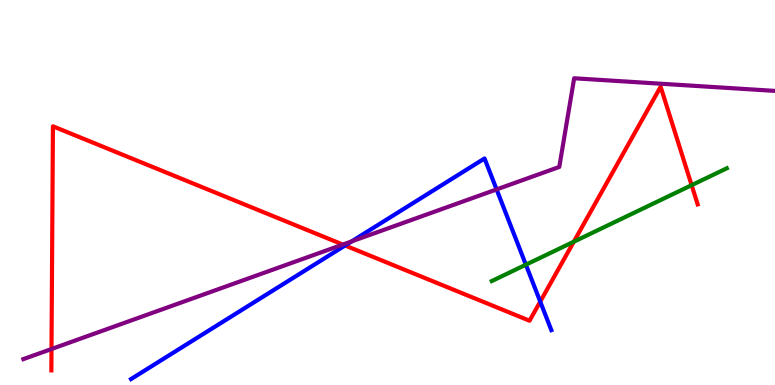[{'lines': ['blue', 'red'], 'intersections': [{'x': 4.45, 'y': 3.62}, {'x': 6.97, 'y': 2.17}]}, {'lines': ['green', 'red'], 'intersections': [{'x': 7.4, 'y': 3.72}, {'x': 8.92, 'y': 5.19}]}, {'lines': ['purple', 'red'], 'intersections': [{'x': 0.664, 'y': 0.934}, {'x': 4.42, 'y': 3.65}]}, {'lines': ['blue', 'green'], 'intersections': [{'x': 6.79, 'y': 3.12}]}, {'lines': ['blue', 'purple'], 'intersections': [{'x': 4.54, 'y': 3.73}, {'x': 6.41, 'y': 5.08}]}, {'lines': ['green', 'purple'], 'intersections': []}]